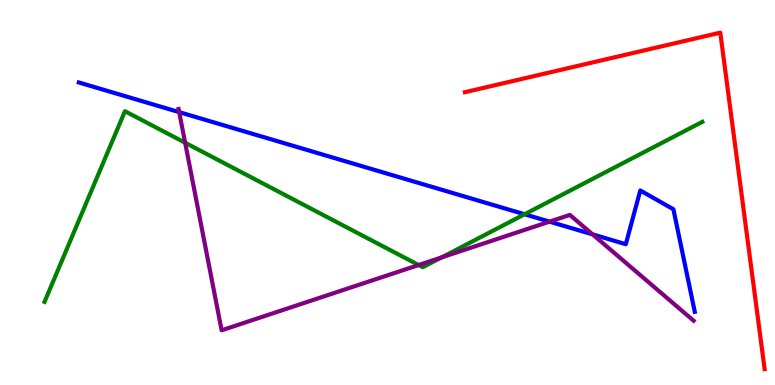[{'lines': ['blue', 'red'], 'intersections': []}, {'lines': ['green', 'red'], 'intersections': []}, {'lines': ['purple', 'red'], 'intersections': []}, {'lines': ['blue', 'green'], 'intersections': [{'x': 6.77, 'y': 4.43}]}, {'lines': ['blue', 'purple'], 'intersections': [{'x': 2.31, 'y': 7.09}, {'x': 7.09, 'y': 4.24}, {'x': 7.65, 'y': 3.91}]}, {'lines': ['green', 'purple'], 'intersections': [{'x': 2.39, 'y': 6.29}, {'x': 5.4, 'y': 3.12}, {'x': 5.7, 'y': 3.31}]}]